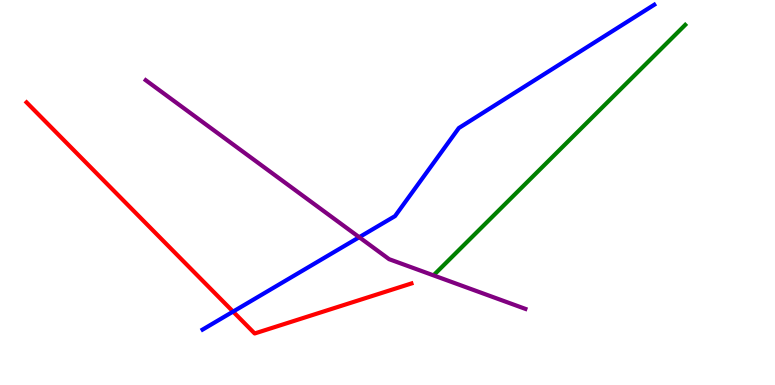[{'lines': ['blue', 'red'], 'intersections': [{'x': 3.01, 'y': 1.91}]}, {'lines': ['green', 'red'], 'intersections': []}, {'lines': ['purple', 'red'], 'intersections': []}, {'lines': ['blue', 'green'], 'intersections': []}, {'lines': ['blue', 'purple'], 'intersections': [{'x': 4.64, 'y': 3.84}]}, {'lines': ['green', 'purple'], 'intersections': []}]